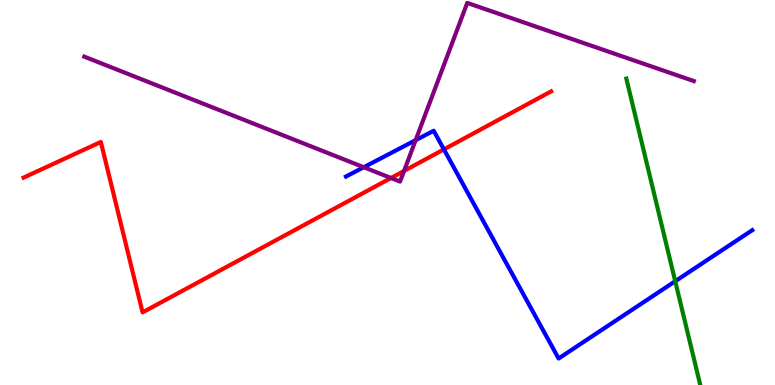[{'lines': ['blue', 'red'], 'intersections': [{'x': 5.73, 'y': 6.12}]}, {'lines': ['green', 'red'], 'intersections': []}, {'lines': ['purple', 'red'], 'intersections': [{'x': 5.05, 'y': 5.38}, {'x': 5.21, 'y': 5.56}]}, {'lines': ['blue', 'green'], 'intersections': [{'x': 8.71, 'y': 2.7}]}, {'lines': ['blue', 'purple'], 'intersections': [{'x': 4.69, 'y': 5.66}, {'x': 5.36, 'y': 6.36}]}, {'lines': ['green', 'purple'], 'intersections': []}]